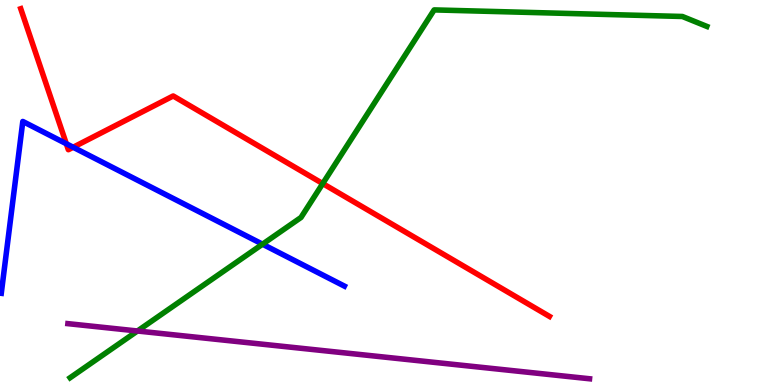[{'lines': ['blue', 'red'], 'intersections': [{'x': 0.856, 'y': 6.27}, {'x': 0.944, 'y': 6.18}]}, {'lines': ['green', 'red'], 'intersections': [{'x': 4.16, 'y': 5.23}]}, {'lines': ['purple', 'red'], 'intersections': []}, {'lines': ['blue', 'green'], 'intersections': [{'x': 3.39, 'y': 3.66}]}, {'lines': ['blue', 'purple'], 'intersections': []}, {'lines': ['green', 'purple'], 'intersections': [{'x': 1.77, 'y': 1.4}]}]